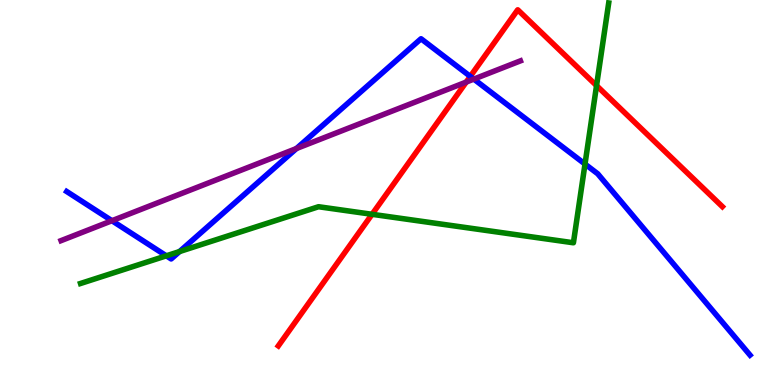[{'lines': ['blue', 'red'], 'intersections': [{'x': 6.07, 'y': 8.02}]}, {'lines': ['green', 'red'], 'intersections': [{'x': 4.8, 'y': 4.43}, {'x': 7.7, 'y': 7.78}]}, {'lines': ['purple', 'red'], 'intersections': [{'x': 6.02, 'y': 7.87}]}, {'lines': ['blue', 'green'], 'intersections': [{'x': 2.15, 'y': 3.36}, {'x': 2.32, 'y': 3.47}, {'x': 7.55, 'y': 5.74}]}, {'lines': ['blue', 'purple'], 'intersections': [{'x': 1.44, 'y': 4.27}, {'x': 3.83, 'y': 6.14}, {'x': 6.11, 'y': 7.95}]}, {'lines': ['green', 'purple'], 'intersections': []}]